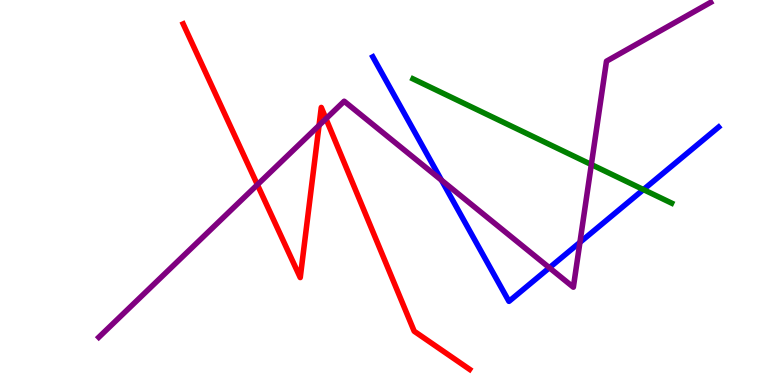[{'lines': ['blue', 'red'], 'intersections': []}, {'lines': ['green', 'red'], 'intersections': []}, {'lines': ['purple', 'red'], 'intersections': [{'x': 3.32, 'y': 5.2}, {'x': 4.12, 'y': 6.74}, {'x': 4.21, 'y': 6.92}]}, {'lines': ['blue', 'green'], 'intersections': [{'x': 8.3, 'y': 5.08}]}, {'lines': ['blue', 'purple'], 'intersections': [{'x': 5.7, 'y': 5.32}, {'x': 7.09, 'y': 3.05}, {'x': 7.48, 'y': 3.7}]}, {'lines': ['green', 'purple'], 'intersections': [{'x': 7.63, 'y': 5.73}]}]